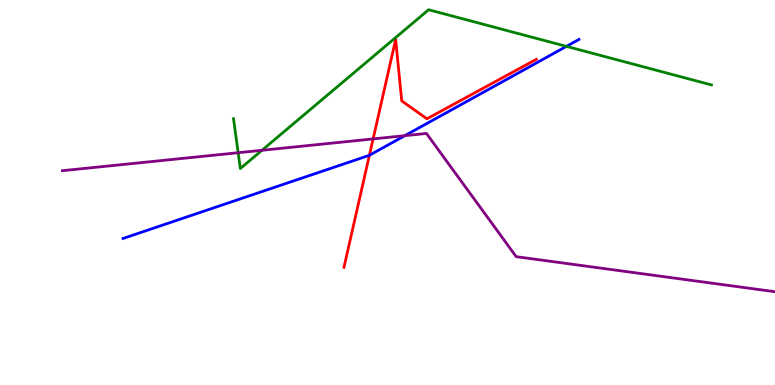[{'lines': ['blue', 'red'], 'intersections': [{'x': 4.77, 'y': 5.97}]}, {'lines': ['green', 'red'], 'intersections': []}, {'lines': ['purple', 'red'], 'intersections': [{'x': 4.81, 'y': 6.39}]}, {'lines': ['blue', 'green'], 'intersections': [{'x': 7.31, 'y': 8.8}]}, {'lines': ['blue', 'purple'], 'intersections': [{'x': 5.22, 'y': 6.48}]}, {'lines': ['green', 'purple'], 'intersections': [{'x': 3.07, 'y': 6.03}, {'x': 3.38, 'y': 6.1}]}]